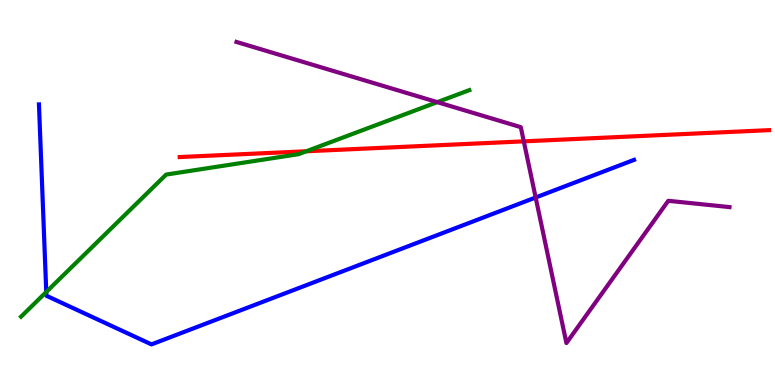[{'lines': ['blue', 'red'], 'intersections': []}, {'lines': ['green', 'red'], 'intersections': [{'x': 3.95, 'y': 6.07}]}, {'lines': ['purple', 'red'], 'intersections': [{'x': 6.76, 'y': 6.33}]}, {'lines': ['blue', 'green'], 'intersections': [{'x': 0.597, 'y': 2.42}]}, {'lines': ['blue', 'purple'], 'intersections': [{'x': 6.91, 'y': 4.87}]}, {'lines': ['green', 'purple'], 'intersections': [{'x': 5.64, 'y': 7.35}]}]